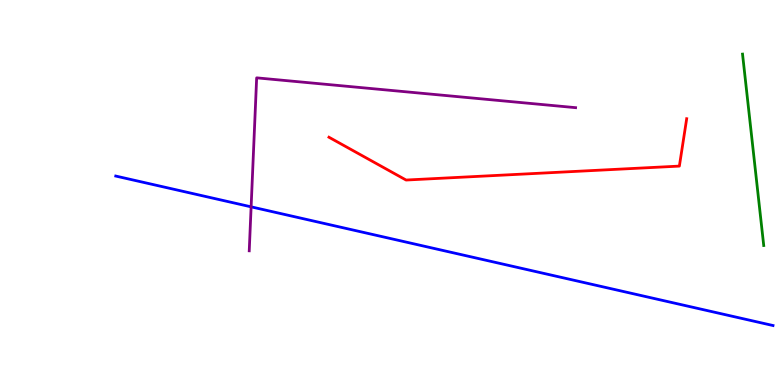[{'lines': ['blue', 'red'], 'intersections': []}, {'lines': ['green', 'red'], 'intersections': []}, {'lines': ['purple', 'red'], 'intersections': []}, {'lines': ['blue', 'green'], 'intersections': []}, {'lines': ['blue', 'purple'], 'intersections': [{'x': 3.24, 'y': 4.63}]}, {'lines': ['green', 'purple'], 'intersections': []}]